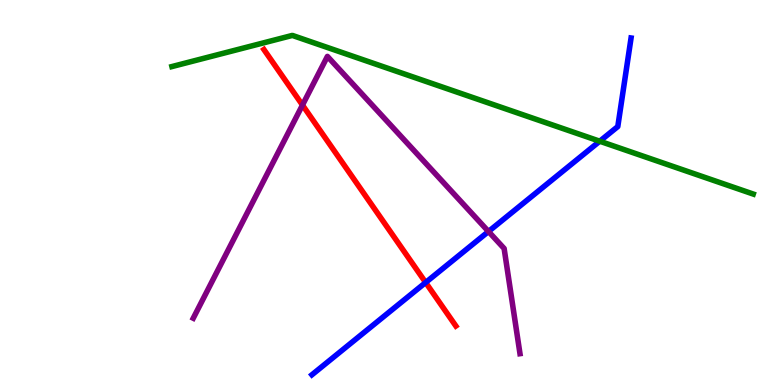[{'lines': ['blue', 'red'], 'intersections': [{'x': 5.49, 'y': 2.66}]}, {'lines': ['green', 'red'], 'intersections': []}, {'lines': ['purple', 'red'], 'intersections': [{'x': 3.9, 'y': 7.27}]}, {'lines': ['blue', 'green'], 'intersections': [{'x': 7.74, 'y': 6.33}]}, {'lines': ['blue', 'purple'], 'intersections': [{'x': 6.3, 'y': 3.99}]}, {'lines': ['green', 'purple'], 'intersections': []}]